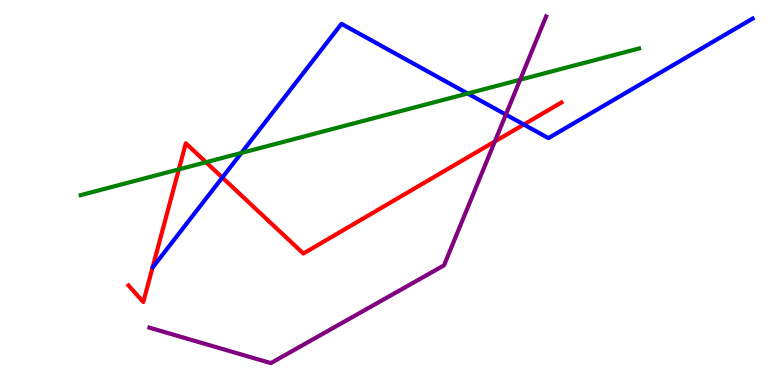[{'lines': ['blue', 'red'], 'intersections': [{'x': 2.87, 'y': 5.39}, {'x': 6.76, 'y': 6.77}]}, {'lines': ['green', 'red'], 'intersections': [{'x': 2.31, 'y': 5.6}, {'x': 2.66, 'y': 5.79}]}, {'lines': ['purple', 'red'], 'intersections': [{'x': 6.38, 'y': 6.33}]}, {'lines': ['blue', 'green'], 'intersections': [{'x': 3.12, 'y': 6.03}, {'x': 6.03, 'y': 7.57}]}, {'lines': ['blue', 'purple'], 'intersections': [{'x': 6.53, 'y': 7.02}]}, {'lines': ['green', 'purple'], 'intersections': [{'x': 6.71, 'y': 7.93}]}]